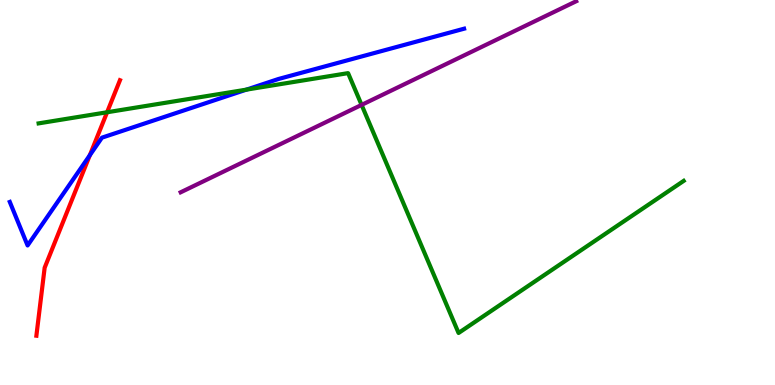[{'lines': ['blue', 'red'], 'intersections': [{'x': 1.16, 'y': 5.97}]}, {'lines': ['green', 'red'], 'intersections': [{'x': 1.38, 'y': 7.08}]}, {'lines': ['purple', 'red'], 'intersections': []}, {'lines': ['blue', 'green'], 'intersections': [{'x': 3.18, 'y': 7.67}]}, {'lines': ['blue', 'purple'], 'intersections': []}, {'lines': ['green', 'purple'], 'intersections': [{'x': 4.67, 'y': 7.28}]}]